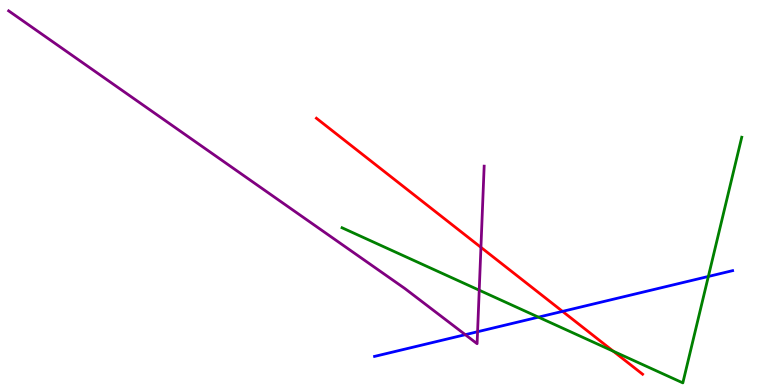[{'lines': ['blue', 'red'], 'intersections': [{'x': 7.26, 'y': 1.91}]}, {'lines': ['green', 'red'], 'intersections': [{'x': 7.91, 'y': 0.877}]}, {'lines': ['purple', 'red'], 'intersections': [{'x': 6.21, 'y': 3.58}]}, {'lines': ['blue', 'green'], 'intersections': [{'x': 6.95, 'y': 1.76}, {'x': 9.14, 'y': 2.82}]}, {'lines': ['blue', 'purple'], 'intersections': [{'x': 6.0, 'y': 1.31}, {'x': 6.16, 'y': 1.38}]}, {'lines': ['green', 'purple'], 'intersections': [{'x': 6.18, 'y': 2.46}]}]